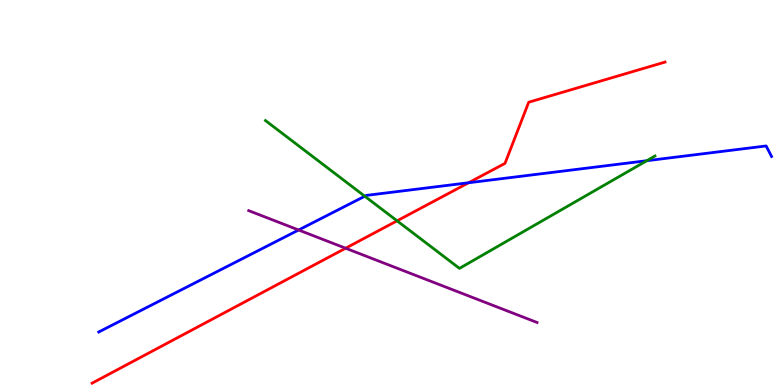[{'lines': ['blue', 'red'], 'intersections': [{'x': 6.05, 'y': 5.25}]}, {'lines': ['green', 'red'], 'intersections': [{'x': 5.12, 'y': 4.26}]}, {'lines': ['purple', 'red'], 'intersections': [{'x': 4.46, 'y': 3.55}]}, {'lines': ['blue', 'green'], 'intersections': [{'x': 4.71, 'y': 4.9}, {'x': 8.35, 'y': 5.83}]}, {'lines': ['blue', 'purple'], 'intersections': [{'x': 3.85, 'y': 4.03}]}, {'lines': ['green', 'purple'], 'intersections': []}]